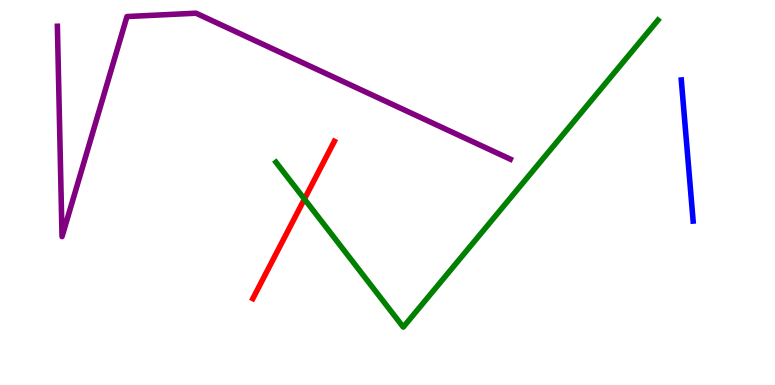[{'lines': ['blue', 'red'], 'intersections': []}, {'lines': ['green', 'red'], 'intersections': [{'x': 3.93, 'y': 4.83}]}, {'lines': ['purple', 'red'], 'intersections': []}, {'lines': ['blue', 'green'], 'intersections': []}, {'lines': ['blue', 'purple'], 'intersections': []}, {'lines': ['green', 'purple'], 'intersections': []}]